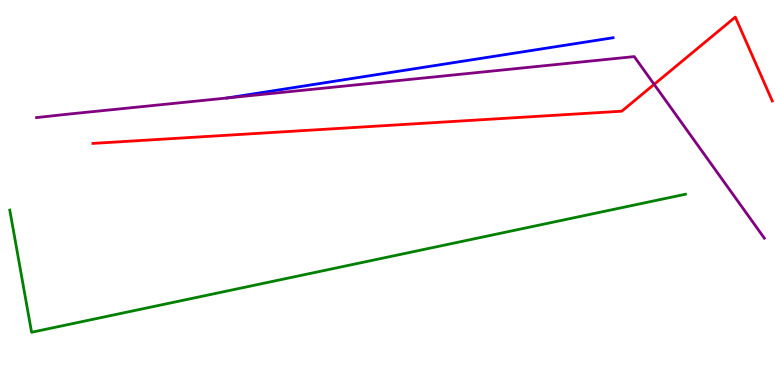[{'lines': ['blue', 'red'], 'intersections': []}, {'lines': ['green', 'red'], 'intersections': []}, {'lines': ['purple', 'red'], 'intersections': [{'x': 8.44, 'y': 7.81}]}, {'lines': ['blue', 'green'], 'intersections': []}, {'lines': ['blue', 'purple'], 'intersections': [{'x': 2.93, 'y': 7.46}]}, {'lines': ['green', 'purple'], 'intersections': []}]